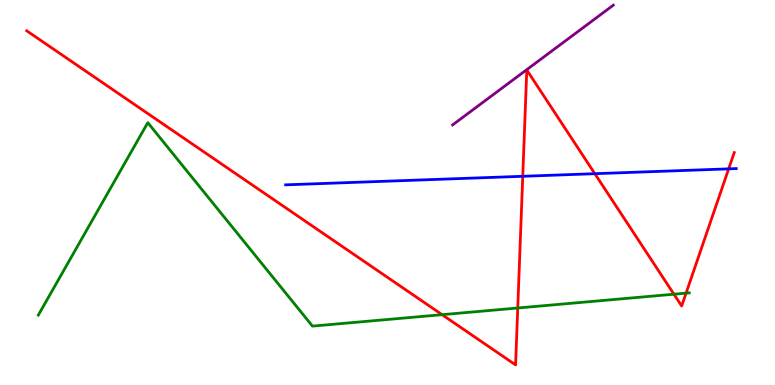[{'lines': ['blue', 'red'], 'intersections': [{'x': 6.75, 'y': 5.42}, {'x': 7.68, 'y': 5.49}, {'x': 9.4, 'y': 5.61}]}, {'lines': ['green', 'red'], 'intersections': [{'x': 5.7, 'y': 1.83}, {'x': 6.68, 'y': 2.0}, {'x': 8.7, 'y': 2.36}, {'x': 8.85, 'y': 2.39}]}, {'lines': ['purple', 'red'], 'intersections': []}, {'lines': ['blue', 'green'], 'intersections': []}, {'lines': ['blue', 'purple'], 'intersections': []}, {'lines': ['green', 'purple'], 'intersections': []}]